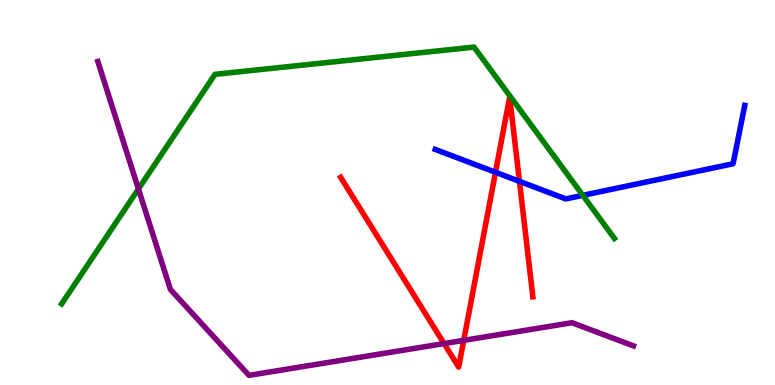[{'lines': ['blue', 'red'], 'intersections': [{'x': 6.39, 'y': 5.53}, {'x': 6.7, 'y': 5.29}]}, {'lines': ['green', 'red'], 'intersections': []}, {'lines': ['purple', 'red'], 'intersections': [{'x': 5.73, 'y': 1.08}, {'x': 5.98, 'y': 1.16}]}, {'lines': ['blue', 'green'], 'intersections': [{'x': 7.52, 'y': 4.93}]}, {'lines': ['blue', 'purple'], 'intersections': []}, {'lines': ['green', 'purple'], 'intersections': [{'x': 1.79, 'y': 5.09}]}]